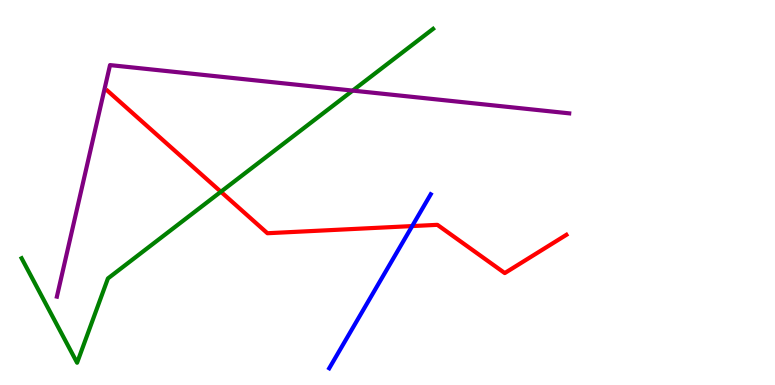[{'lines': ['blue', 'red'], 'intersections': [{'x': 5.32, 'y': 4.13}]}, {'lines': ['green', 'red'], 'intersections': [{'x': 2.85, 'y': 5.02}]}, {'lines': ['purple', 'red'], 'intersections': []}, {'lines': ['blue', 'green'], 'intersections': []}, {'lines': ['blue', 'purple'], 'intersections': []}, {'lines': ['green', 'purple'], 'intersections': [{'x': 4.55, 'y': 7.65}]}]